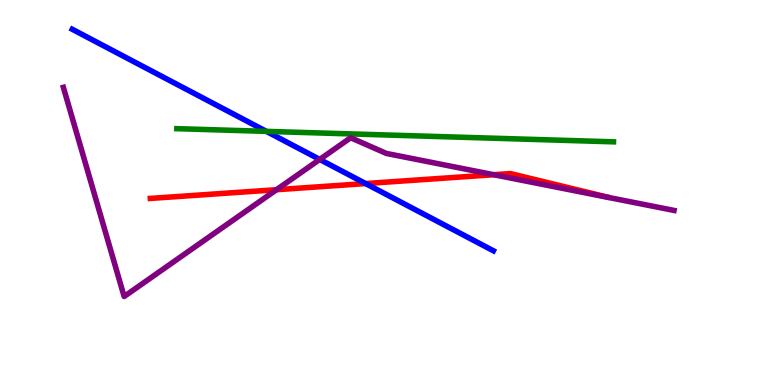[{'lines': ['blue', 'red'], 'intersections': [{'x': 4.72, 'y': 5.23}]}, {'lines': ['green', 'red'], 'intersections': []}, {'lines': ['purple', 'red'], 'intersections': [{'x': 3.57, 'y': 5.07}, {'x': 6.37, 'y': 5.46}]}, {'lines': ['blue', 'green'], 'intersections': [{'x': 3.44, 'y': 6.59}]}, {'lines': ['blue', 'purple'], 'intersections': [{'x': 4.13, 'y': 5.86}]}, {'lines': ['green', 'purple'], 'intersections': []}]